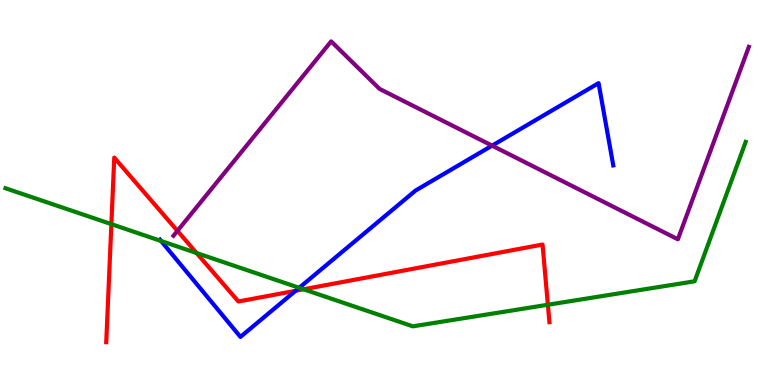[{'lines': ['blue', 'red'], 'intersections': [{'x': 3.81, 'y': 2.45}]}, {'lines': ['green', 'red'], 'intersections': [{'x': 1.44, 'y': 4.18}, {'x': 2.54, 'y': 3.43}, {'x': 3.92, 'y': 2.49}, {'x': 7.07, 'y': 2.08}]}, {'lines': ['purple', 'red'], 'intersections': [{'x': 2.29, 'y': 4.0}]}, {'lines': ['blue', 'green'], 'intersections': [{'x': 2.08, 'y': 3.74}, {'x': 3.86, 'y': 2.52}]}, {'lines': ['blue', 'purple'], 'intersections': [{'x': 6.35, 'y': 6.22}]}, {'lines': ['green', 'purple'], 'intersections': []}]